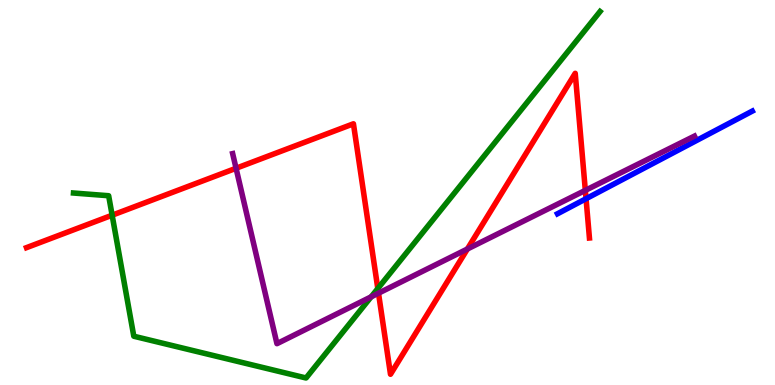[{'lines': ['blue', 'red'], 'intersections': [{'x': 7.56, 'y': 4.84}]}, {'lines': ['green', 'red'], 'intersections': [{'x': 1.45, 'y': 4.41}, {'x': 4.87, 'y': 2.51}]}, {'lines': ['purple', 'red'], 'intersections': [{'x': 3.05, 'y': 5.63}, {'x': 4.88, 'y': 2.38}, {'x': 6.03, 'y': 3.53}, {'x': 7.55, 'y': 5.06}]}, {'lines': ['blue', 'green'], 'intersections': []}, {'lines': ['blue', 'purple'], 'intersections': []}, {'lines': ['green', 'purple'], 'intersections': [{'x': 4.79, 'y': 2.29}]}]